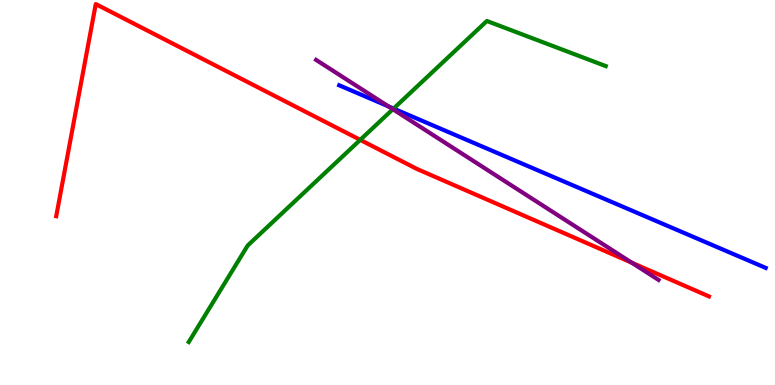[{'lines': ['blue', 'red'], 'intersections': []}, {'lines': ['green', 'red'], 'intersections': [{'x': 4.65, 'y': 6.37}]}, {'lines': ['purple', 'red'], 'intersections': [{'x': 8.15, 'y': 3.18}]}, {'lines': ['blue', 'green'], 'intersections': [{'x': 5.08, 'y': 7.18}]}, {'lines': ['blue', 'purple'], 'intersections': [{'x': 5.01, 'y': 7.24}]}, {'lines': ['green', 'purple'], 'intersections': [{'x': 5.07, 'y': 7.16}]}]